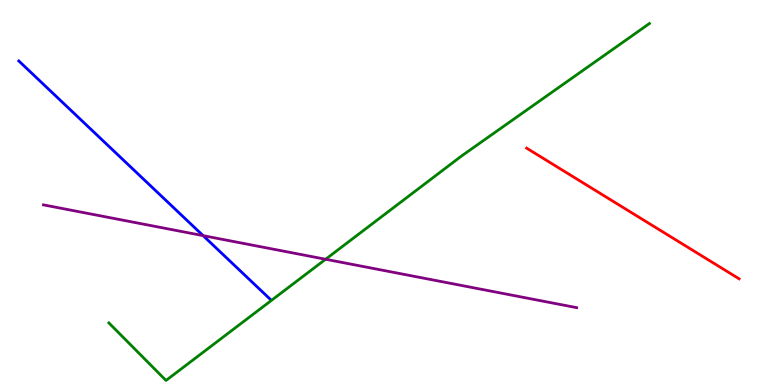[{'lines': ['blue', 'red'], 'intersections': []}, {'lines': ['green', 'red'], 'intersections': []}, {'lines': ['purple', 'red'], 'intersections': []}, {'lines': ['blue', 'green'], 'intersections': []}, {'lines': ['blue', 'purple'], 'intersections': [{'x': 2.62, 'y': 3.88}]}, {'lines': ['green', 'purple'], 'intersections': [{'x': 4.2, 'y': 3.27}]}]